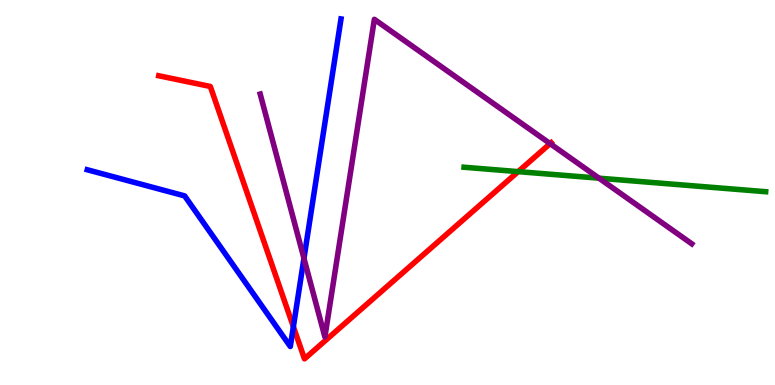[{'lines': ['blue', 'red'], 'intersections': [{'x': 3.79, 'y': 1.51}]}, {'lines': ['green', 'red'], 'intersections': [{'x': 6.69, 'y': 5.54}]}, {'lines': ['purple', 'red'], 'intersections': [{'x': 7.1, 'y': 6.27}]}, {'lines': ['blue', 'green'], 'intersections': []}, {'lines': ['blue', 'purple'], 'intersections': [{'x': 3.92, 'y': 3.29}]}, {'lines': ['green', 'purple'], 'intersections': [{'x': 7.73, 'y': 5.37}]}]